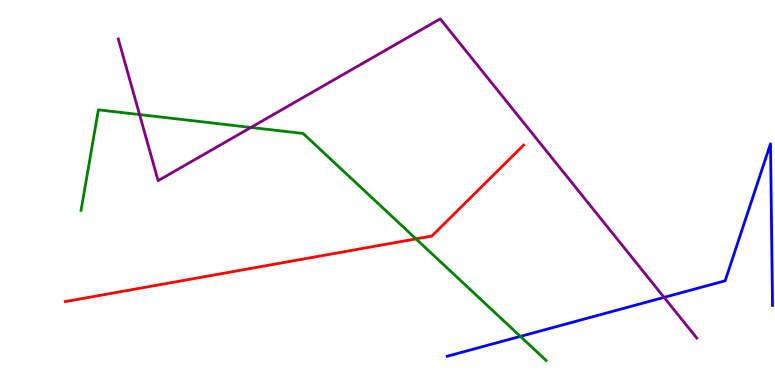[{'lines': ['blue', 'red'], 'intersections': []}, {'lines': ['green', 'red'], 'intersections': [{'x': 5.37, 'y': 3.8}]}, {'lines': ['purple', 'red'], 'intersections': []}, {'lines': ['blue', 'green'], 'intersections': [{'x': 6.71, 'y': 1.26}]}, {'lines': ['blue', 'purple'], 'intersections': [{'x': 8.57, 'y': 2.28}]}, {'lines': ['green', 'purple'], 'intersections': [{'x': 1.8, 'y': 7.02}, {'x': 3.24, 'y': 6.69}]}]